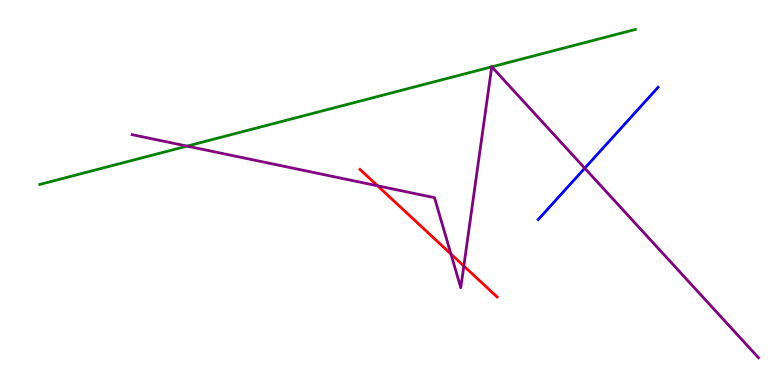[{'lines': ['blue', 'red'], 'intersections': []}, {'lines': ['green', 'red'], 'intersections': []}, {'lines': ['purple', 'red'], 'intersections': [{'x': 4.87, 'y': 5.17}, {'x': 5.82, 'y': 3.4}, {'x': 5.98, 'y': 3.09}]}, {'lines': ['blue', 'green'], 'intersections': []}, {'lines': ['blue', 'purple'], 'intersections': [{'x': 7.55, 'y': 5.63}]}, {'lines': ['green', 'purple'], 'intersections': [{'x': 2.41, 'y': 6.2}, {'x': 6.34, 'y': 8.26}, {'x': 6.35, 'y': 8.26}]}]